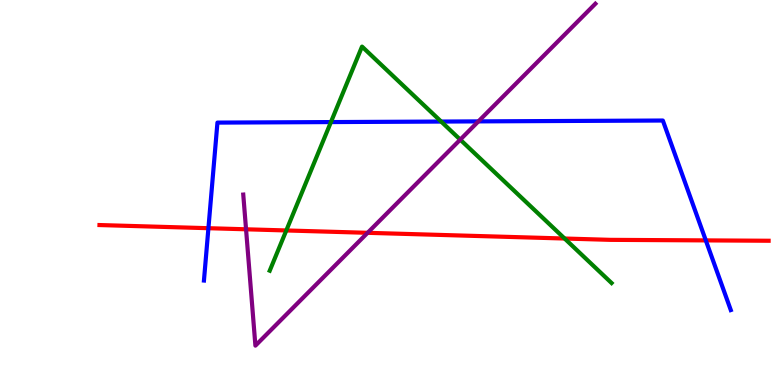[{'lines': ['blue', 'red'], 'intersections': [{'x': 2.69, 'y': 4.07}, {'x': 9.11, 'y': 3.76}]}, {'lines': ['green', 'red'], 'intersections': [{'x': 3.69, 'y': 4.01}, {'x': 7.29, 'y': 3.8}]}, {'lines': ['purple', 'red'], 'intersections': [{'x': 3.17, 'y': 4.04}, {'x': 4.74, 'y': 3.95}]}, {'lines': ['blue', 'green'], 'intersections': [{'x': 4.27, 'y': 6.83}, {'x': 5.69, 'y': 6.84}]}, {'lines': ['blue', 'purple'], 'intersections': [{'x': 6.17, 'y': 6.85}]}, {'lines': ['green', 'purple'], 'intersections': [{'x': 5.94, 'y': 6.37}]}]